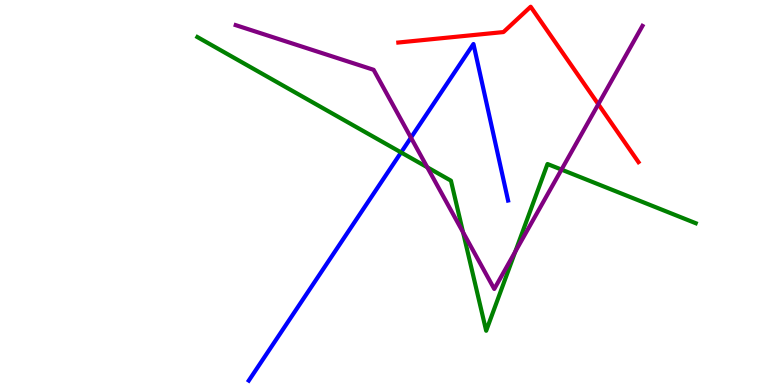[{'lines': ['blue', 'red'], 'intersections': []}, {'lines': ['green', 'red'], 'intersections': []}, {'lines': ['purple', 'red'], 'intersections': [{'x': 7.72, 'y': 7.29}]}, {'lines': ['blue', 'green'], 'intersections': [{'x': 5.18, 'y': 6.04}]}, {'lines': ['blue', 'purple'], 'intersections': [{'x': 5.3, 'y': 6.42}]}, {'lines': ['green', 'purple'], 'intersections': [{'x': 5.51, 'y': 5.66}, {'x': 5.97, 'y': 3.97}, {'x': 6.65, 'y': 3.46}, {'x': 7.25, 'y': 5.59}]}]